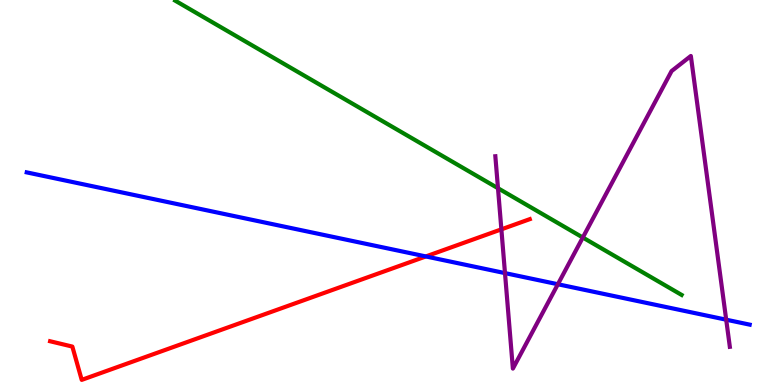[{'lines': ['blue', 'red'], 'intersections': [{'x': 5.49, 'y': 3.34}]}, {'lines': ['green', 'red'], 'intersections': []}, {'lines': ['purple', 'red'], 'intersections': [{'x': 6.47, 'y': 4.04}]}, {'lines': ['blue', 'green'], 'intersections': []}, {'lines': ['blue', 'purple'], 'intersections': [{'x': 6.52, 'y': 2.91}, {'x': 7.2, 'y': 2.62}, {'x': 9.37, 'y': 1.7}]}, {'lines': ['green', 'purple'], 'intersections': [{'x': 6.43, 'y': 5.11}, {'x': 7.52, 'y': 3.83}]}]